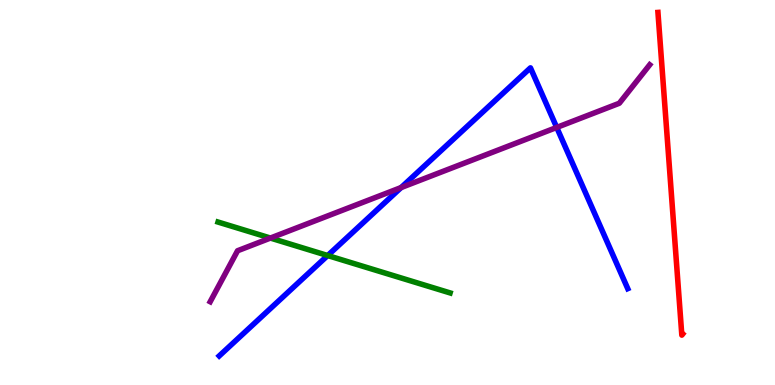[{'lines': ['blue', 'red'], 'intersections': []}, {'lines': ['green', 'red'], 'intersections': []}, {'lines': ['purple', 'red'], 'intersections': []}, {'lines': ['blue', 'green'], 'intersections': [{'x': 4.23, 'y': 3.36}]}, {'lines': ['blue', 'purple'], 'intersections': [{'x': 5.18, 'y': 5.13}, {'x': 7.18, 'y': 6.69}]}, {'lines': ['green', 'purple'], 'intersections': [{'x': 3.49, 'y': 3.82}]}]